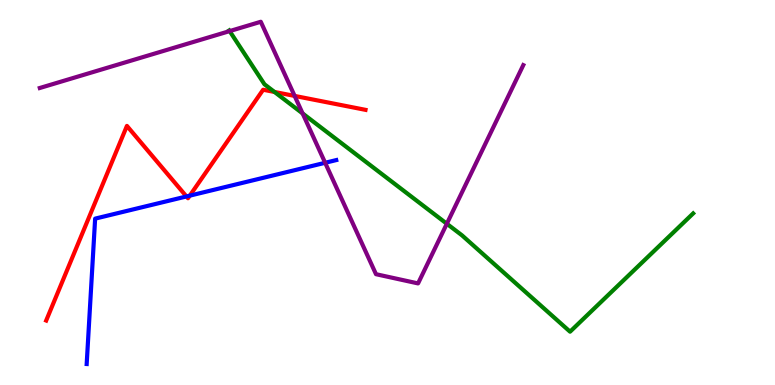[{'lines': ['blue', 'red'], 'intersections': [{'x': 2.41, 'y': 4.9}, {'x': 2.45, 'y': 4.92}]}, {'lines': ['green', 'red'], 'intersections': [{'x': 3.54, 'y': 7.61}]}, {'lines': ['purple', 'red'], 'intersections': [{'x': 3.8, 'y': 7.51}]}, {'lines': ['blue', 'green'], 'intersections': []}, {'lines': ['blue', 'purple'], 'intersections': [{'x': 4.2, 'y': 5.77}]}, {'lines': ['green', 'purple'], 'intersections': [{'x': 2.96, 'y': 9.19}, {'x': 3.9, 'y': 7.05}, {'x': 5.77, 'y': 4.19}]}]